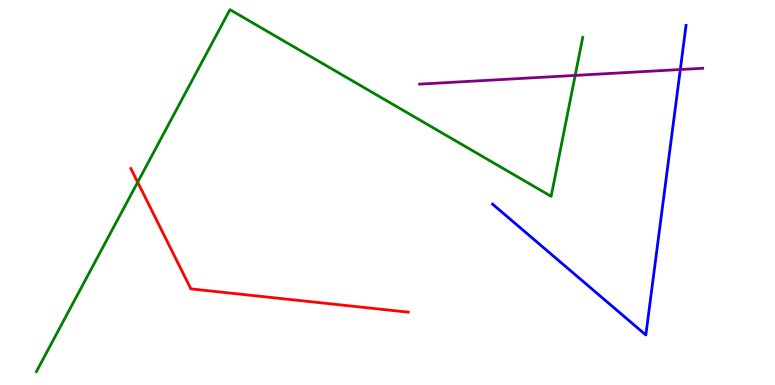[{'lines': ['blue', 'red'], 'intersections': []}, {'lines': ['green', 'red'], 'intersections': [{'x': 1.78, 'y': 5.27}]}, {'lines': ['purple', 'red'], 'intersections': []}, {'lines': ['blue', 'green'], 'intersections': []}, {'lines': ['blue', 'purple'], 'intersections': [{'x': 8.78, 'y': 8.19}]}, {'lines': ['green', 'purple'], 'intersections': [{'x': 7.42, 'y': 8.04}]}]